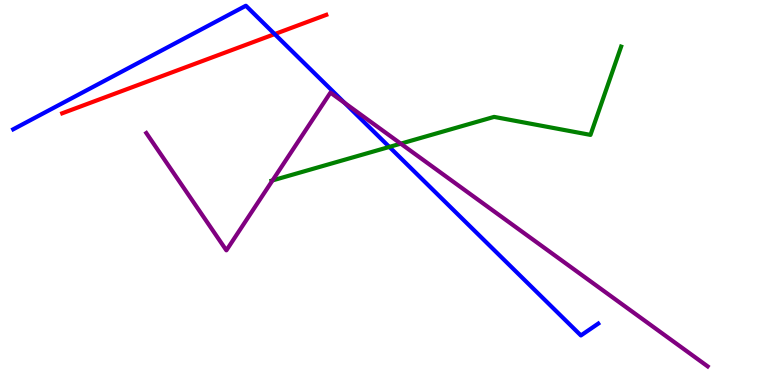[{'lines': ['blue', 'red'], 'intersections': [{'x': 3.54, 'y': 9.11}]}, {'lines': ['green', 'red'], 'intersections': []}, {'lines': ['purple', 'red'], 'intersections': []}, {'lines': ['blue', 'green'], 'intersections': [{'x': 5.02, 'y': 6.18}]}, {'lines': ['blue', 'purple'], 'intersections': [{'x': 4.45, 'y': 7.33}]}, {'lines': ['green', 'purple'], 'intersections': [{'x': 3.52, 'y': 5.31}, {'x': 5.17, 'y': 6.27}]}]